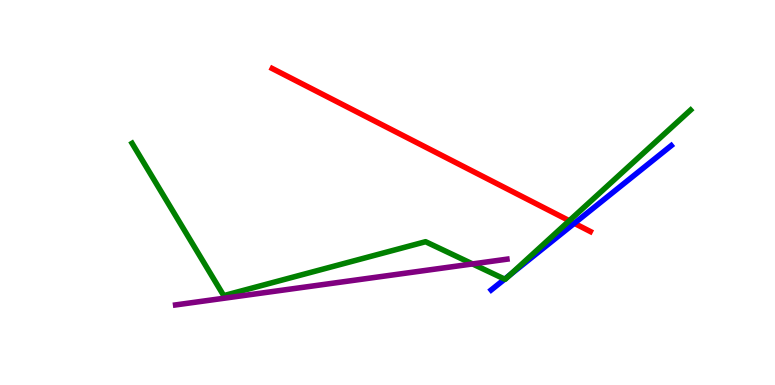[{'lines': ['blue', 'red'], 'intersections': [{'x': 7.41, 'y': 4.2}]}, {'lines': ['green', 'red'], 'intersections': [{'x': 7.35, 'y': 4.27}]}, {'lines': ['purple', 'red'], 'intersections': []}, {'lines': ['blue', 'green'], 'intersections': [{'x': 6.51, 'y': 2.75}, {'x': 6.58, 'y': 2.85}]}, {'lines': ['blue', 'purple'], 'intersections': []}, {'lines': ['green', 'purple'], 'intersections': [{'x': 6.1, 'y': 3.14}]}]